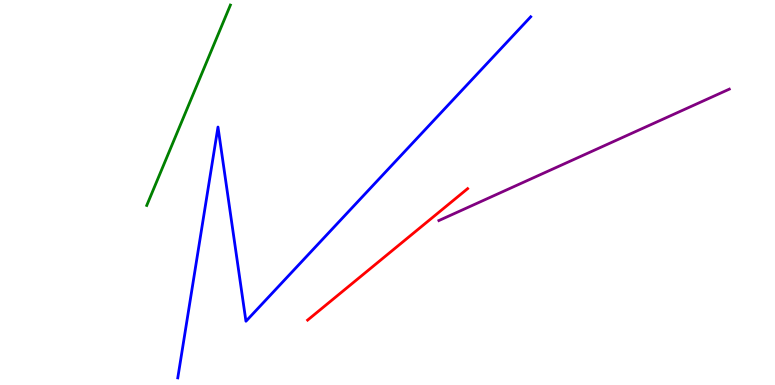[{'lines': ['blue', 'red'], 'intersections': []}, {'lines': ['green', 'red'], 'intersections': []}, {'lines': ['purple', 'red'], 'intersections': []}, {'lines': ['blue', 'green'], 'intersections': []}, {'lines': ['blue', 'purple'], 'intersections': []}, {'lines': ['green', 'purple'], 'intersections': []}]